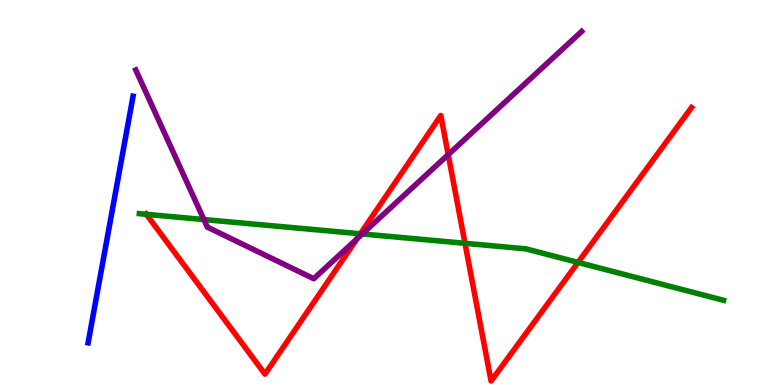[{'lines': ['blue', 'red'], 'intersections': []}, {'lines': ['green', 'red'], 'intersections': [{'x': 1.89, 'y': 4.43}, {'x': 4.65, 'y': 3.93}, {'x': 6.0, 'y': 3.68}, {'x': 7.46, 'y': 3.18}]}, {'lines': ['purple', 'red'], 'intersections': [{'x': 4.61, 'y': 3.8}, {'x': 5.78, 'y': 5.98}]}, {'lines': ['blue', 'green'], 'intersections': []}, {'lines': ['blue', 'purple'], 'intersections': []}, {'lines': ['green', 'purple'], 'intersections': [{'x': 2.63, 'y': 4.3}, {'x': 4.67, 'y': 3.92}]}]